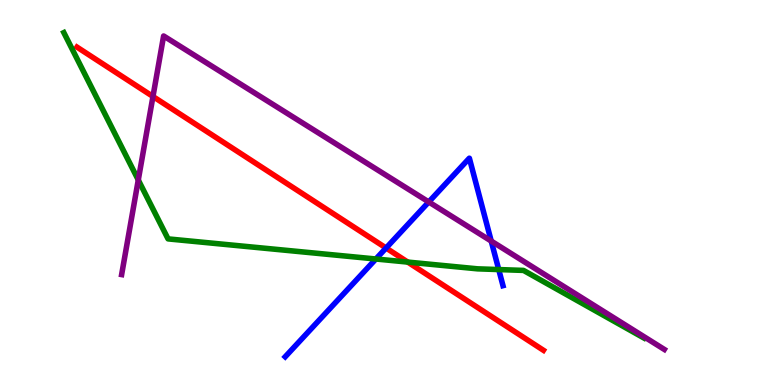[{'lines': ['blue', 'red'], 'intersections': [{'x': 4.98, 'y': 3.56}]}, {'lines': ['green', 'red'], 'intersections': [{'x': 5.26, 'y': 3.19}]}, {'lines': ['purple', 'red'], 'intersections': [{'x': 1.97, 'y': 7.49}]}, {'lines': ['blue', 'green'], 'intersections': [{'x': 4.85, 'y': 3.27}, {'x': 6.44, 'y': 3.0}]}, {'lines': ['blue', 'purple'], 'intersections': [{'x': 5.53, 'y': 4.75}, {'x': 6.34, 'y': 3.74}]}, {'lines': ['green', 'purple'], 'intersections': [{'x': 1.78, 'y': 5.33}]}]